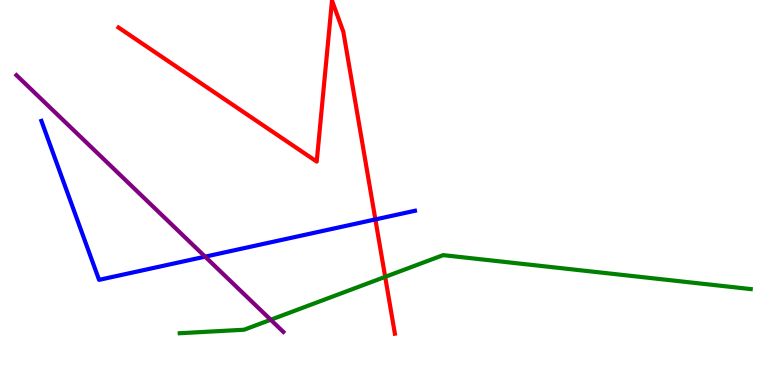[{'lines': ['blue', 'red'], 'intersections': [{'x': 4.84, 'y': 4.3}]}, {'lines': ['green', 'red'], 'intersections': [{'x': 4.97, 'y': 2.81}]}, {'lines': ['purple', 'red'], 'intersections': []}, {'lines': ['blue', 'green'], 'intersections': []}, {'lines': ['blue', 'purple'], 'intersections': [{'x': 2.65, 'y': 3.33}]}, {'lines': ['green', 'purple'], 'intersections': [{'x': 3.49, 'y': 1.69}]}]